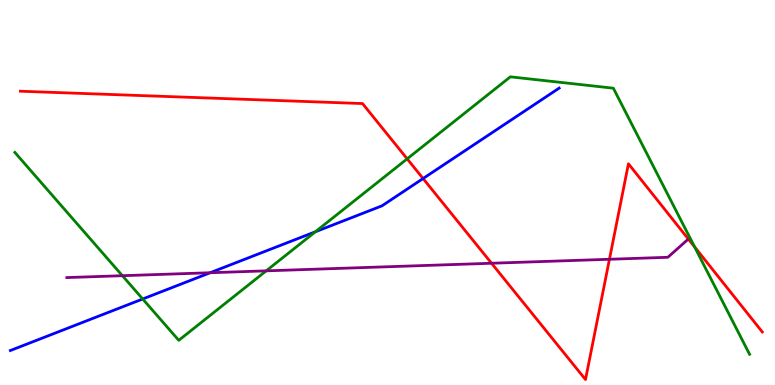[{'lines': ['blue', 'red'], 'intersections': [{'x': 5.46, 'y': 5.36}]}, {'lines': ['green', 'red'], 'intersections': [{'x': 5.25, 'y': 5.87}, {'x': 8.96, 'y': 3.59}]}, {'lines': ['purple', 'red'], 'intersections': [{'x': 6.34, 'y': 3.16}, {'x': 7.86, 'y': 3.27}]}, {'lines': ['blue', 'green'], 'intersections': [{'x': 1.84, 'y': 2.23}, {'x': 4.07, 'y': 3.98}]}, {'lines': ['blue', 'purple'], 'intersections': [{'x': 2.71, 'y': 2.92}]}, {'lines': ['green', 'purple'], 'intersections': [{'x': 1.58, 'y': 2.84}, {'x': 3.43, 'y': 2.96}]}]